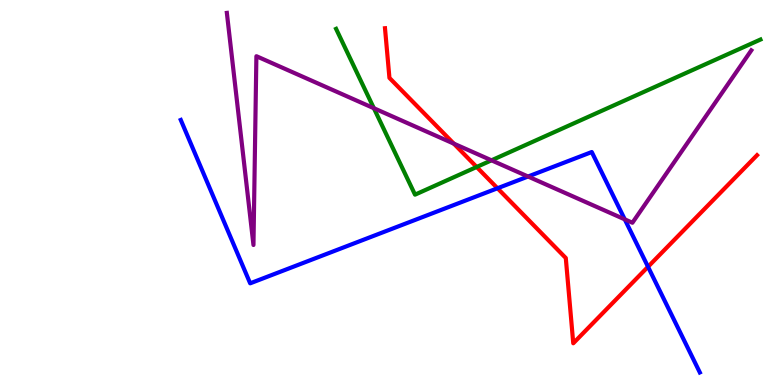[{'lines': ['blue', 'red'], 'intersections': [{'x': 6.42, 'y': 5.11}, {'x': 8.36, 'y': 3.07}]}, {'lines': ['green', 'red'], 'intersections': [{'x': 6.15, 'y': 5.66}]}, {'lines': ['purple', 'red'], 'intersections': [{'x': 5.86, 'y': 6.27}]}, {'lines': ['blue', 'green'], 'intersections': []}, {'lines': ['blue', 'purple'], 'intersections': [{'x': 6.81, 'y': 5.42}, {'x': 8.06, 'y': 4.3}]}, {'lines': ['green', 'purple'], 'intersections': [{'x': 4.82, 'y': 7.19}, {'x': 6.34, 'y': 5.84}]}]